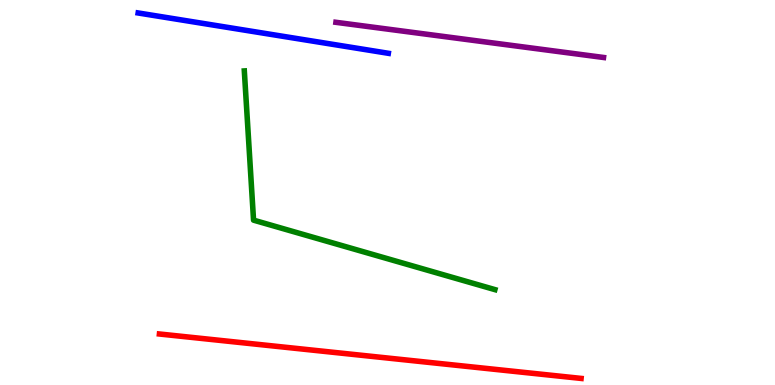[{'lines': ['blue', 'red'], 'intersections': []}, {'lines': ['green', 'red'], 'intersections': []}, {'lines': ['purple', 'red'], 'intersections': []}, {'lines': ['blue', 'green'], 'intersections': []}, {'lines': ['blue', 'purple'], 'intersections': []}, {'lines': ['green', 'purple'], 'intersections': []}]